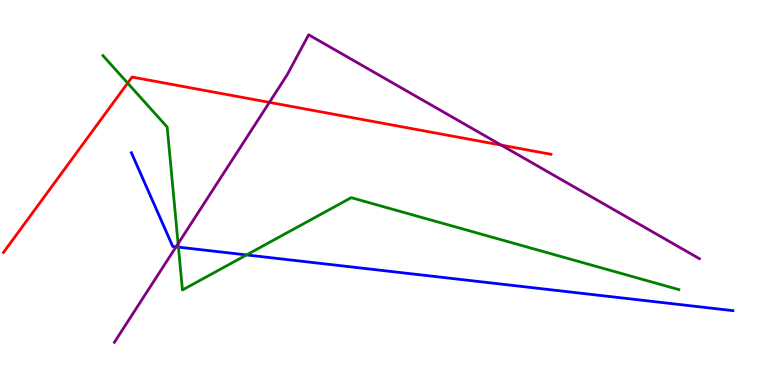[{'lines': ['blue', 'red'], 'intersections': []}, {'lines': ['green', 'red'], 'intersections': [{'x': 1.65, 'y': 7.84}]}, {'lines': ['purple', 'red'], 'intersections': [{'x': 3.48, 'y': 7.34}, {'x': 6.47, 'y': 6.23}]}, {'lines': ['blue', 'green'], 'intersections': [{'x': 2.3, 'y': 3.58}, {'x': 3.18, 'y': 3.38}]}, {'lines': ['blue', 'purple'], 'intersections': [{'x': 2.27, 'y': 3.59}]}, {'lines': ['green', 'purple'], 'intersections': [{'x': 2.3, 'y': 3.67}]}]